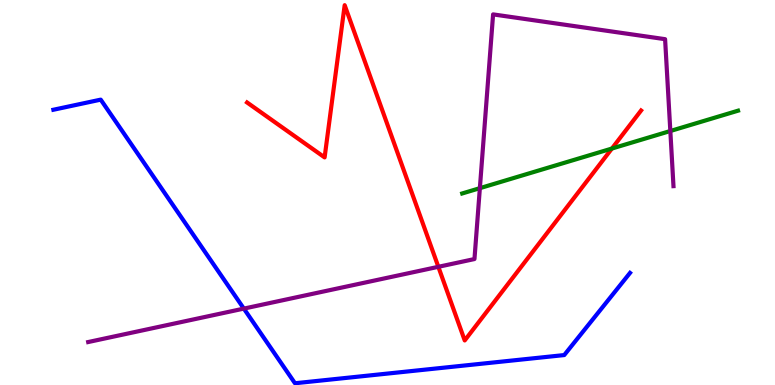[{'lines': ['blue', 'red'], 'intersections': []}, {'lines': ['green', 'red'], 'intersections': [{'x': 7.9, 'y': 6.14}]}, {'lines': ['purple', 'red'], 'intersections': [{'x': 5.66, 'y': 3.07}]}, {'lines': ['blue', 'green'], 'intersections': []}, {'lines': ['blue', 'purple'], 'intersections': [{'x': 3.15, 'y': 1.98}]}, {'lines': ['green', 'purple'], 'intersections': [{'x': 6.19, 'y': 5.11}, {'x': 8.65, 'y': 6.6}]}]